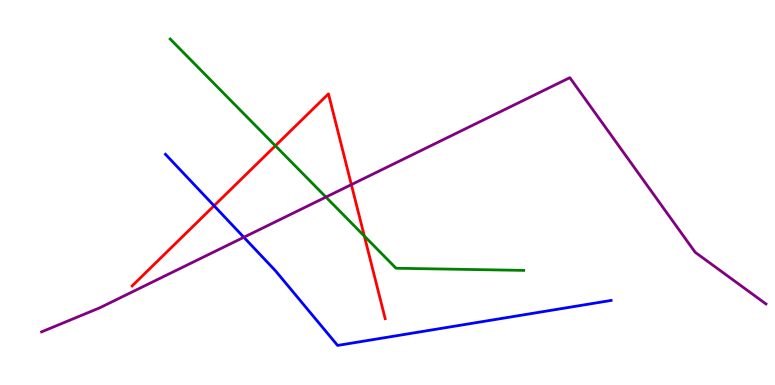[{'lines': ['blue', 'red'], 'intersections': [{'x': 2.76, 'y': 4.66}]}, {'lines': ['green', 'red'], 'intersections': [{'x': 3.55, 'y': 6.21}, {'x': 4.7, 'y': 3.87}]}, {'lines': ['purple', 'red'], 'intersections': [{'x': 4.53, 'y': 5.2}]}, {'lines': ['blue', 'green'], 'intersections': []}, {'lines': ['blue', 'purple'], 'intersections': [{'x': 3.15, 'y': 3.84}]}, {'lines': ['green', 'purple'], 'intersections': [{'x': 4.21, 'y': 4.88}]}]